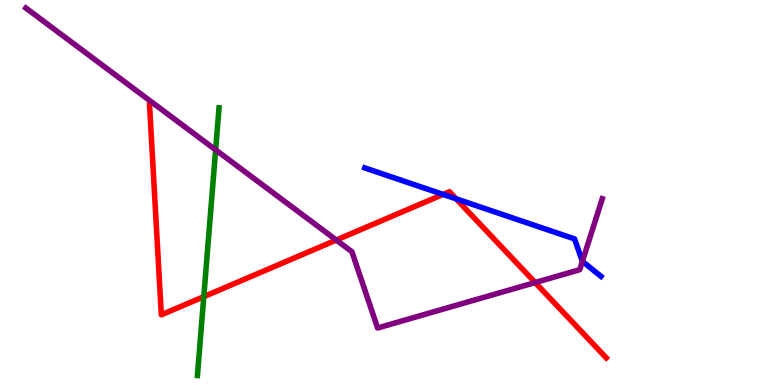[{'lines': ['blue', 'red'], 'intersections': [{'x': 5.72, 'y': 4.95}, {'x': 5.89, 'y': 4.84}]}, {'lines': ['green', 'red'], 'intersections': [{'x': 2.63, 'y': 2.29}]}, {'lines': ['purple', 'red'], 'intersections': [{'x': 4.34, 'y': 3.77}, {'x': 6.91, 'y': 2.66}]}, {'lines': ['blue', 'green'], 'intersections': []}, {'lines': ['blue', 'purple'], 'intersections': [{'x': 7.51, 'y': 3.21}]}, {'lines': ['green', 'purple'], 'intersections': [{'x': 2.78, 'y': 6.11}]}]